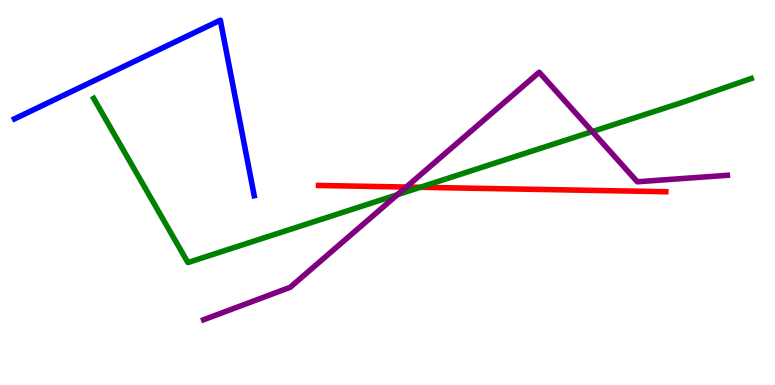[{'lines': ['blue', 'red'], 'intersections': []}, {'lines': ['green', 'red'], 'intersections': [{'x': 5.42, 'y': 5.14}]}, {'lines': ['purple', 'red'], 'intersections': [{'x': 5.24, 'y': 5.14}]}, {'lines': ['blue', 'green'], 'intersections': []}, {'lines': ['blue', 'purple'], 'intersections': []}, {'lines': ['green', 'purple'], 'intersections': [{'x': 5.13, 'y': 4.94}, {'x': 7.64, 'y': 6.58}]}]